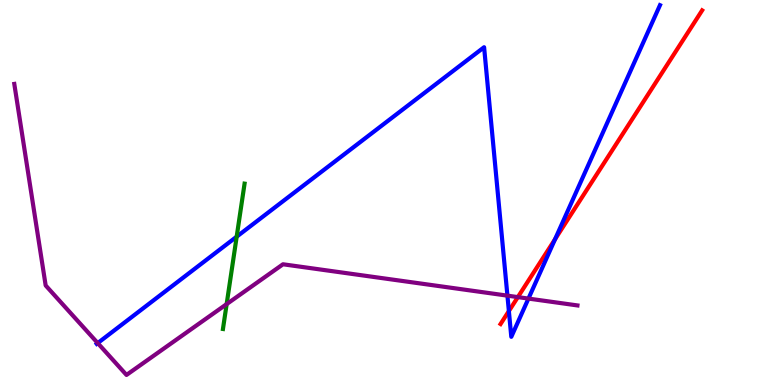[{'lines': ['blue', 'red'], 'intersections': [{'x': 6.57, 'y': 1.92}, {'x': 7.16, 'y': 3.79}]}, {'lines': ['green', 'red'], 'intersections': []}, {'lines': ['purple', 'red'], 'intersections': [{'x': 6.68, 'y': 2.28}]}, {'lines': ['blue', 'green'], 'intersections': [{'x': 3.05, 'y': 3.85}]}, {'lines': ['blue', 'purple'], 'intersections': [{'x': 1.26, 'y': 1.09}, {'x': 6.55, 'y': 2.32}, {'x': 6.82, 'y': 2.24}]}, {'lines': ['green', 'purple'], 'intersections': [{'x': 2.92, 'y': 2.1}]}]